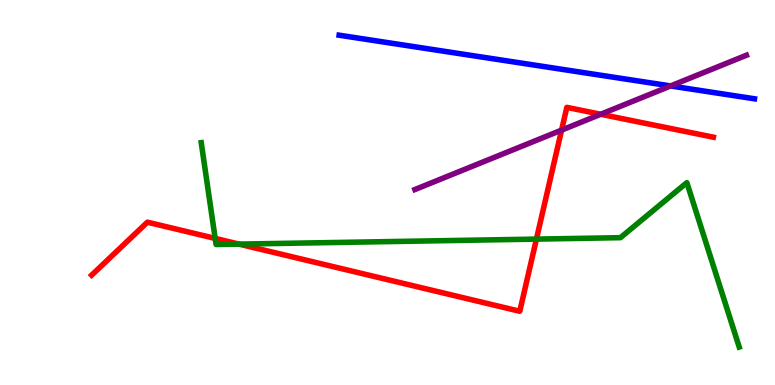[{'lines': ['blue', 'red'], 'intersections': []}, {'lines': ['green', 'red'], 'intersections': [{'x': 2.78, 'y': 3.81}, {'x': 3.08, 'y': 3.66}, {'x': 6.92, 'y': 3.79}]}, {'lines': ['purple', 'red'], 'intersections': [{'x': 7.25, 'y': 6.62}, {'x': 7.75, 'y': 7.03}]}, {'lines': ['blue', 'green'], 'intersections': []}, {'lines': ['blue', 'purple'], 'intersections': [{'x': 8.65, 'y': 7.77}]}, {'lines': ['green', 'purple'], 'intersections': []}]